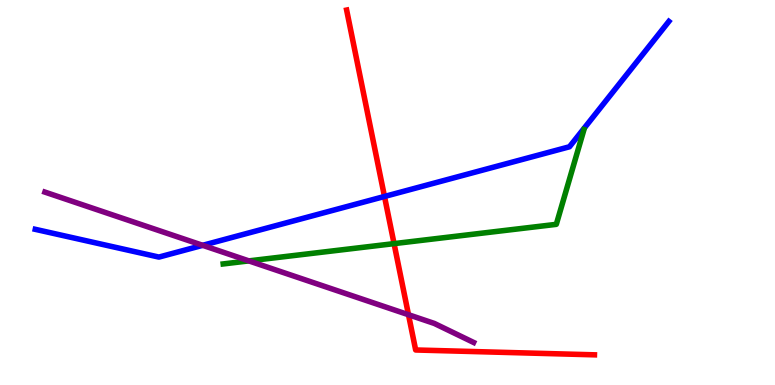[{'lines': ['blue', 'red'], 'intersections': [{'x': 4.96, 'y': 4.9}]}, {'lines': ['green', 'red'], 'intersections': [{'x': 5.08, 'y': 3.67}]}, {'lines': ['purple', 'red'], 'intersections': [{'x': 5.27, 'y': 1.83}]}, {'lines': ['blue', 'green'], 'intersections': []}, {'lines': ['blue', 'purple'], 'intersections': [{'x': 2.62, 'y': 3.63}]}, {'lines': ['green', 'purple'], 'intersections': [{'x': 3.21, 'y': 3.22}]}]